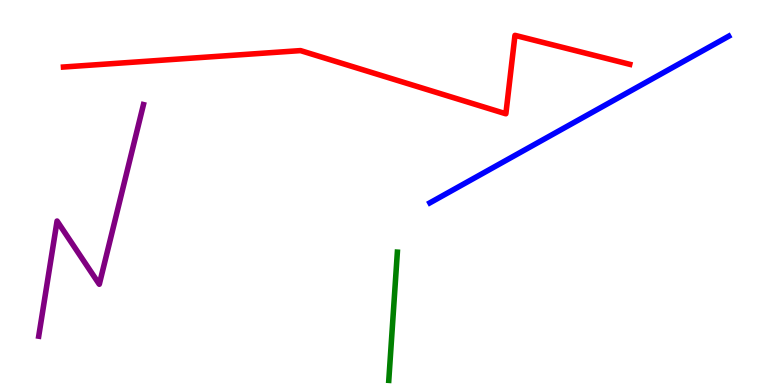[{'lines': ['blue', 'red'], 'intersections': []}, {'lines': ['green', 'red'], 'intersections': []}, {'lines': ['purple', 'red'], 'intersections': []}, {'lines': ['blue', 'green'], 'intersections': []}, {'lines': ['blue', 'purple'], 'intersections': []}, {'lines': ['green', 'purple'], 'intersections': []}]